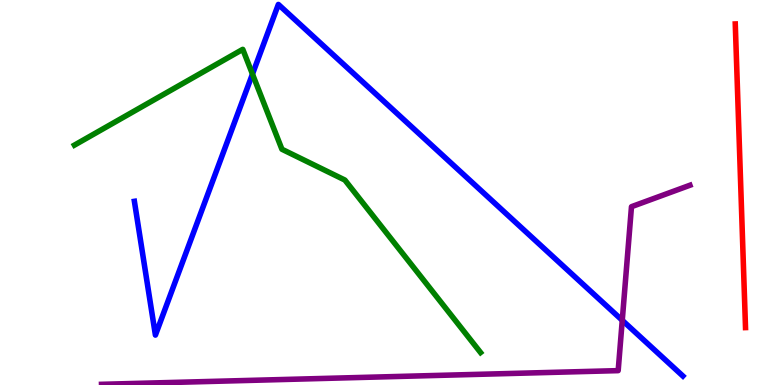[{'lines': ['blue', 'red'], 'intersections': []}, {'lines': ['green', 'red'], 'intersections': []}, {'lines': ['purple', 'red'], 'intersections': []}, {'lines': ['blue', 'green'], 'intersections': [{'x': 3.26, 'y': 8.08}]}, {'lines': ['blue', 'purple'], 'intersections': [{'x': 8.03, 'y': 1.68}]}, {'lines': ['green', 'purple'], 'intersections': []}]